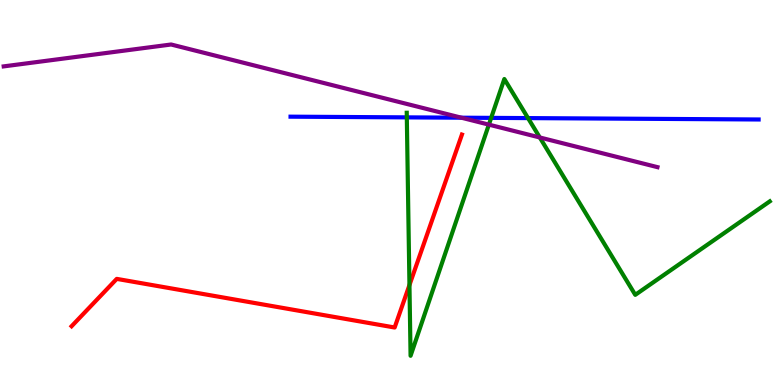[{'lines': ['blue', 'red'], 'intersections': []}, {'lines': ['green', 'red'], 'intersections': [{'x': 5.28, 'y': 2.6}]}, {'lines': ['purple', 'red'], 'intersections': []}, {'lines': ['blue', 'green'], 'intersections': [{'x': 5.25, 'y': 6.95}, {'x': 6.34, 'y': 6.94}, {'x': 6.81, 'y': 6.93}]}, {'lines': ['blue', 'purple'], 'intersections': [{'x': 5.95, 'y': 6.94}]}, {'lines': ['green', 'purple'], 'intersections': [{'x': 6.31, 'y': 6.76}, {'x': 6.97, 'y': 6.43}]}]